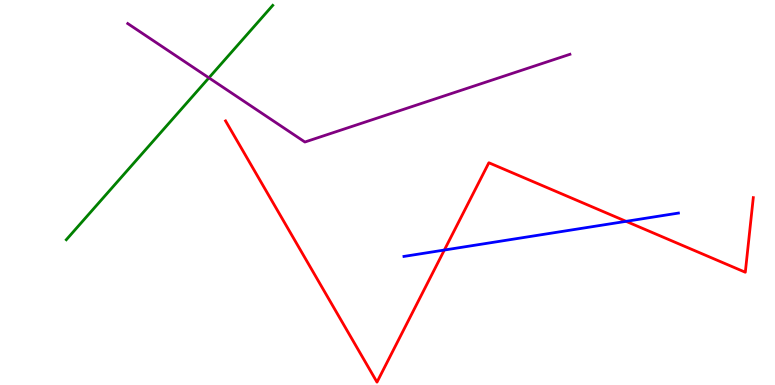[{'lines': ['blue', 'red'], 'intersections': [{'x': 5.73, 'y': 3.51}, {'x': 8.08, 'y': 4.25}]}, {'lines': ['green', 'red'], 'intersections': []}, {'lines': ['purple', 'red'], 'intersections': []}, {'lines': ['blue', 'green'], 'intersections': []}, {'lines': ['blue', 'purple'], 'intersections': []}, {'lines': ['green', 'purple'], 'intersections': [{'x': 2.7, 'y': 7.98}]}]